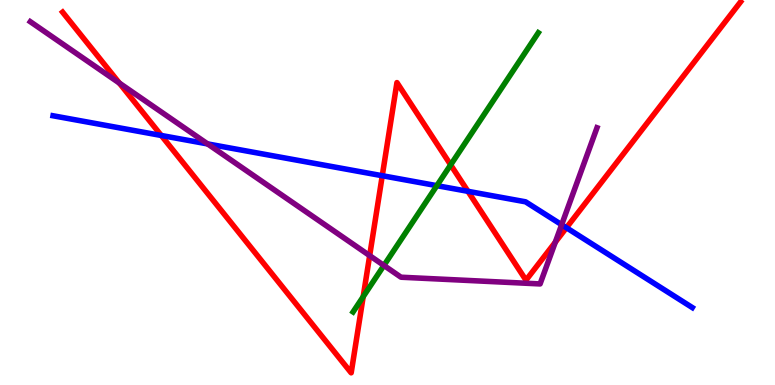[{'lines': ['blue', 'red'], 'intersections': [{'x': 2.08, 'y': 6.48}, {'x': 4.93, 'y': 5.44}, {'x': 6.04, 'y': 5.03}, {'x': 7.31, 'y': 4.08}]}, {'lines': ['green', 'red'], 'intersections': [{'x': 4.69, 'y': 2.29}, {'x': 5.81, 'y': 5.72}]}, {'lines': ['purple', 'red'], 'intersections': [{'x': 1.54, 'y': 7.84}, {'x': 4.77, 'y': 3.36}, {'x': 7.17, 'y': 3.71}]}, {'lines': ['blue', 'green'], 'intersections': [{'x': 5.64, 'y': 5.18}]}, {'lines': ['blue', 'purple'], 'intersections': [{'x': 2.68, 'y': 6.26}, {'x': 7.25, 'y': 4.16}]}, {'lines': ['green', 'purple'], 'intersections': [{'x': 4.95, 'y': 3.11}]}]